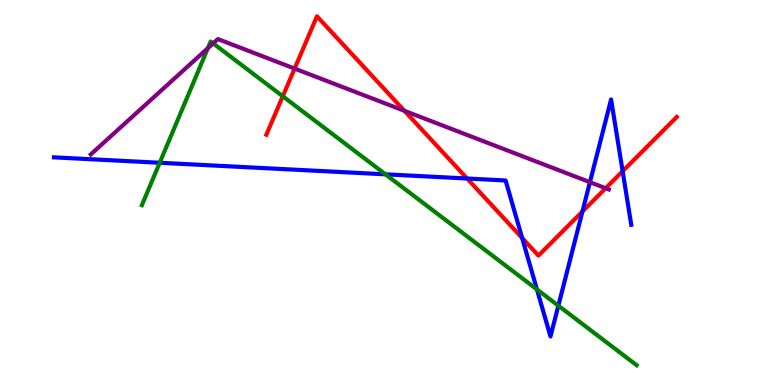[{'lines': ['blue', 'red'], 'intersections': [{'x': 6.03, 'y': 5.36}, {'x': 6.74, 'y': 3.82}, {'x': 7.52, 'y': 4.51}, {'x': 8.03, 'y': 5.55}]}, {'lines': ['green', 'red'], 'intersections': [{'x': 3.65, 'y': 7.5}]}, {'lines': ['purple', 'red'], 'intersections': [{'x': 3.8, 'y': 8.22}, {'x': 5.22, 'y': 7.12}, {'x': 7.81, 'y': 5.11}]}, {'lines': ['blue', 'green'], 'intersections': [{'x': 2.06, 'y': 5.77}, {'x': 4.97, 'y': 5.47}, {'x': 6.93, 'y': 2.48}, {'x': 7.2, 'y': 2.06}]}, {'lines': ['blue', 'purple'], 'intersections': [{'x': 7.61, 'y': 5.27}]}, {'lines': ['green', 'purple'], 'intersections': [{'x': 2.68, 'y': 8.75}, {'x': 2.75, 'y': 8.87}]}]